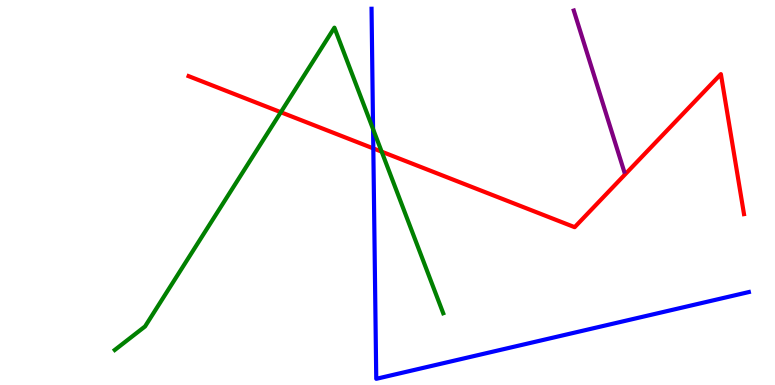[{'lines': ['blue', 'red'], 'intersections': [{'x': 4.82, 'y': 6.15}]}, {'lines': ['green', 'red'], 'intersections': [{'x': 3.62, 'y': 7.09}, {'x': 4.92, 'y': 6.06}]}, {'lines': ['purple', 'red'], 'intersections': []}, {'lines': ['blue', 'green'], 'intersections': [{'x': 4.81, 'y': 6.65}]}, {'lines': ['blue', 'purple'], 'intersections': []}, {'lines': ['green', 'purple'], 'intersections': []}]